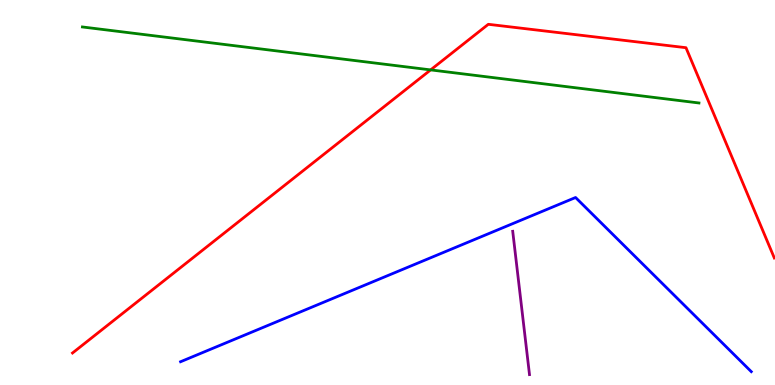[{'lines': ['blue', 'red'], 'intersections': []}, {'lines': ['green', 'red'], 'intersections': [{'x': 5.56, 'y': 8.18}]}, {'lines': ['purple', 'red'], 'intersections': []}, {'lines': ['blue', 'green'], 'intersections': []}, {'lines': ['blue', 'purple'], 'intersections': []}, {'lines': ['green', 'purple'], 'intersections': []}]